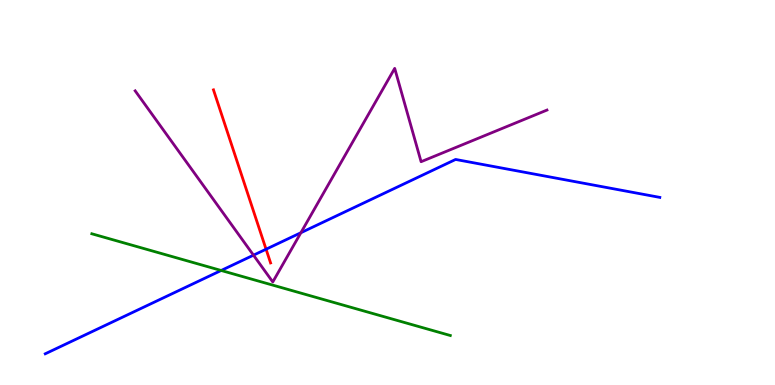[{'lines': ['blue', 'red'], 'intersections': [{'x': 3.43, 'y': 3.53}]}, {'lines': ['green', 'red'], 'intersections': []}, {'lines': ['purple', 'red'], 'intersections': []}, {'lines': ['blue', 'green'], 'intersections': [{'x': 2.85, 'y': 2.97}]}, {'lines': ['blue', 'purple'], 'intersections': [{'x': 3.27, 'y': 3.37}, {'x': 3.88, 'y': 3.96}]}, {'lines': ['green', 'purple'], 'intersections': []}]